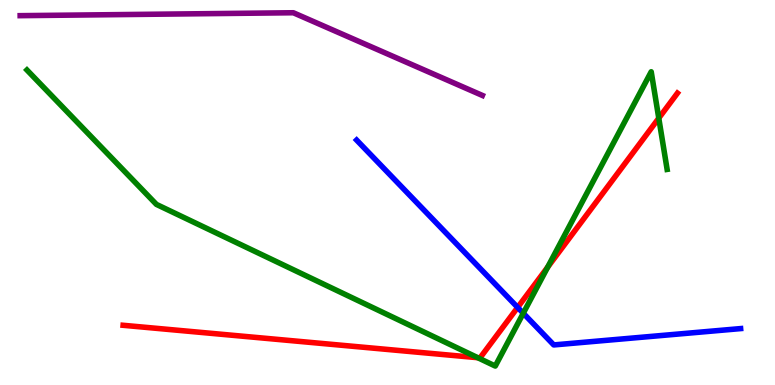[{'lines': ['blue', 'red'], 'intersections': [{'x': 6.68, 'y': 2.02}]}, {'lines': ['green', 'red'], 'intersections': [{'x': 6.17, 'y': 0.709}, {'x': 7.07, 'y': 3.06}, {'x': 8.5, 'y': 6.93}]}, {'lines': ['purple', 'red'], 'intersections': []}, {'lines': ['blue', 'green'], 'intersections': [{'x': 6.75, 'y': 1.86}]}, {'lines': ['blue', 'purple'], 'intersections': []}, {'lines': ['green', 'purple'], 'intersections': []}]